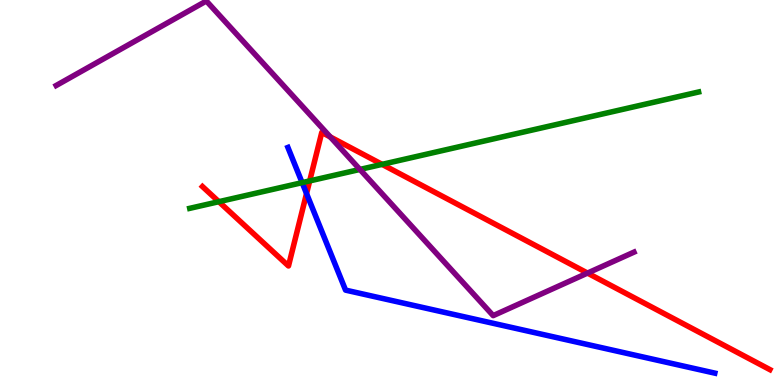[{'lines': ['blue', 'red'], 'intersections': [{'x': 3.96, 'y': 4.97}]}, {'lines': ['green', 'red'], 'intersections': [{'x': 2.82, 'y': 4.76}, {'x': 4.0, 'y': 5.3}, {'x': 4.93, 'y': 5.73}]}, {'lines': ['purple', 'red'], 'intersections': [{'x': 4.26, 'y': 6.44}, {'x': 7.58, 'y': 2.91}]}, {'lines': ['blue', 'green'], 'intersections': [{'x': 3.9, 'y': 5.26}]}, {'lines': ['blue', 'purple'], 'intersections': []}, {'lines': ['green', 'purple'], 'intersections': [{'x': 4.64, 'y': 5.6}]}]